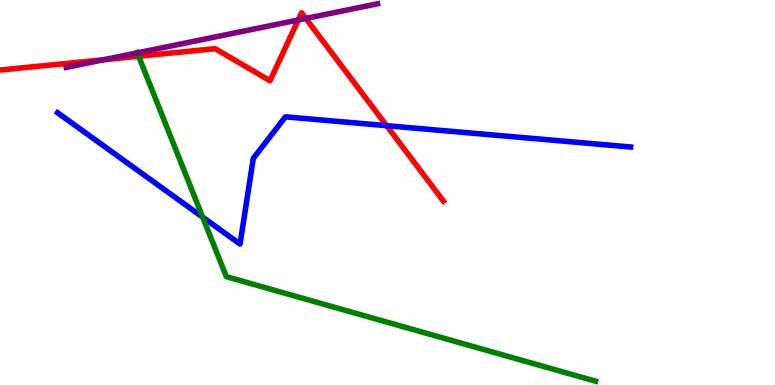[{'lines': ['blue', 'red'], 'intersections': [{'x': 4.99, 'y': 6.74}]}, {'lines': ['green', 'red'], 'intersections': [{'x': 1.79, 'y': 8.54}]}, {'lines': ['purple', 'red'], 'intersections': [{'x': 1.34, 'y': 8.45}, {'x': 3.85, 'y': 9.48}, {'x': 3.95, 'y': 9.52}]}, {'lines': ['blue', 'green'], 'intersections': [{'x': 2.62, 'y': 4.36}]}, {'lines': ['blue', 'purple'], 'intersections': []}, {'lines': ['green', 'purple'], 'intersections': [{'x': 1.77, 'y': 8.63}]}]